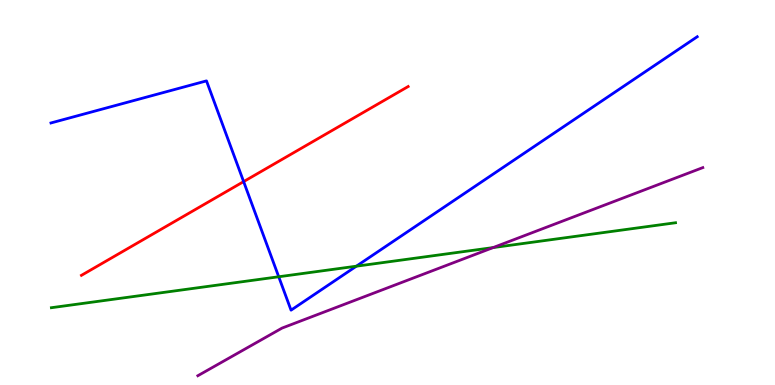[{'lines': ['blue', 'red'], 'intersections': [{'x': 3.14, 'y': 5.28}]}, {'lines': ['green', 'red'], 'intersections': []}, {'lines': ['purple', 'red'], 'intersections': []}, {'lines': ['blue', 'green'], 'intersections': [{'x': 3.6, 'y': 2.81}, {'x': 4.6, 'y': 3.09}]}, {'lines': ['blue', 'purple'], 'intersections': []}, {'lines': ['green', 'purple'], 'intersections': [{'x': 6.36, 'y': 3.57}]}]